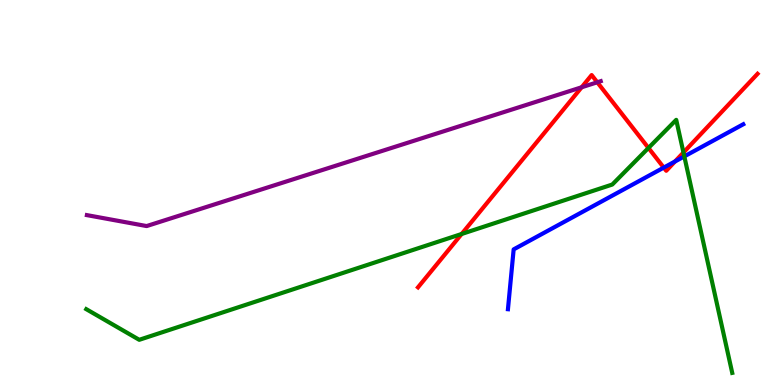[{'lines': ['blue', 'red'], 'intersections': [{'x': 8.56, 'y': 5.65}, {'x': 8.71, 'y': 5.81}]}, {'lines': ['green', 'red'], 'intersections': [{'x': 5.96, 'y': 3.92}, {'x': 8.37, 'y': 6.16}, {'x': 8.82, 'y': 6.04}]}, {'lines': ['purple', 'red'], 'intersections': [{'x': 7.51, 'y': 7.73}, {'x': 7.71, 'y': 7.86}]}, {'lines': ['blue', 'green'], 'intersections': [{'x': 8.83, 'y': 5.94}]}, {'lines': ['blue', 'purple'], 'intersections': []}, {'lines': ['green', 'purple'], 'intersections': []}]